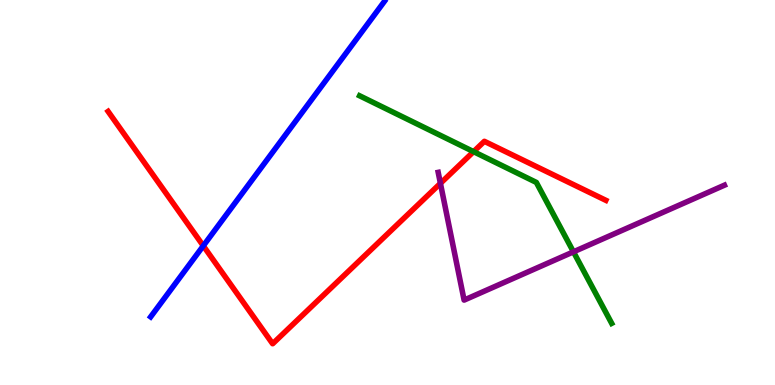[{'lines': ['blue', 'red'], 'intersections': [{'x': 2.62, 'y': 3.61}]}, {'lines': ['green', 'red'], 'intersections': [{'x': 6.11, 'y': 6.06}]}, {'lines': ['purple', 'red'], 'intersections': [{'x': 5.68, 'y': 5.24}]}, {'lines': ['blue', 'green'], 'intersections': []}, {'lines': ['blue', 'purple'], 'intersections': []}, {'lines': ['green', 'purple'], 'intersections': [{'x': 7.4, 'y': 3.46}]}]